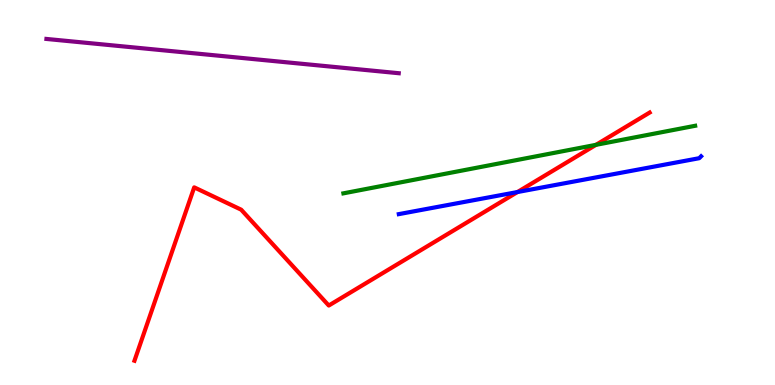[{'lines': ['blue', 'red'], 'intersections': [{'x': 6.68, 'y': 5.01}]}, {'lines': ['green', 'red'], 'intersections': [{'x': 7.69, 'y': 6.24}]}, {'lines': ['purple', 'red'], 'intersections': []}, {'lines': ['blue', 'green'], 'intersections': []}, {'lines': ['blue', 'purple'], 'intersections': []}, {'lines': ['green', 'purple'], 'intersections': []}]